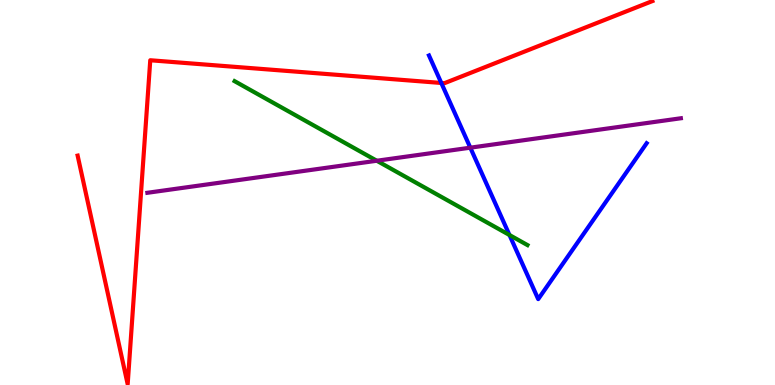[{'lines': ['blue', 'red'], 'intersections': [{'x': 5.69, 'y': 7.85}]}, {'lines': ['green', 'red'], 'intersections': []}, {'lines': ['purple', 'red'], 'intersections': []}, {'lines': ['blue', 'green'], 'intersections': [{'x': 6.57, 'y': 3.9}]}, {'lines': ['blue', 'purple'], 'intersections': [{'x': 6.07, 'y': 6.16}]}, {'lines': ['green', 'purple'], 'intersections': [{'x': 4.86, 'y': 5.82}]}]